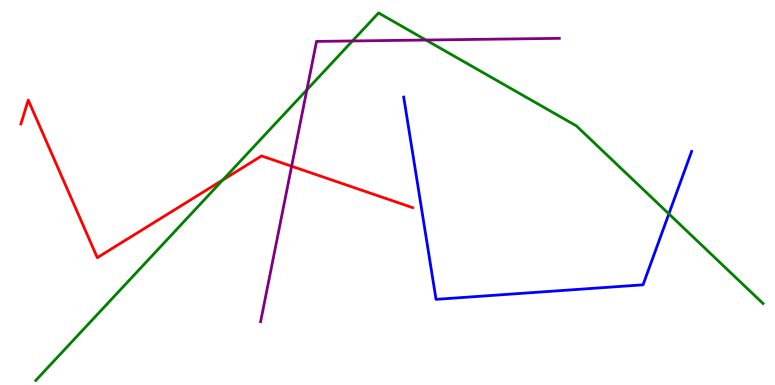[{'lines': ['blue', 'red'], 'intersections': []}, {'lines': ['green', 'red'], 'intersections': [{'x': 2.87, 'y': 5.33}]}, {'lines': ['purple', 'red'], 'intersections': [{'x': 3.76, 'y': 5.68}]}, {'lines': ['blue', 'green'], 'intersections': [{'x': 8.63, 'y': 4.44}]}, {'lines': ['blue', 'purple'], 'intersections': []}, {'lines': ['green', 'purple'], 'intersections': [{'x': 3.96, 'y': 7.67}, {'x': 4.55, 'y': 8.94}, {'x': 5.5, 'y': 8.96}]}]